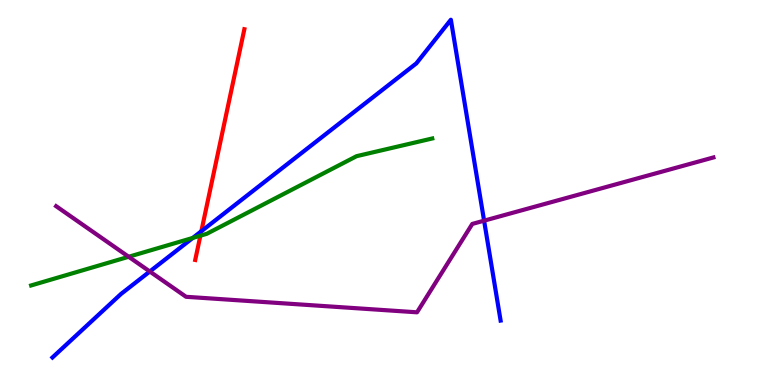[{'lines': ['blue', 'red'], 'intersections': [{'x': 2.6, 'y': 3.99}]}, {'lines': ['green', 'red'], 'intersections': [{'x': 2.59, 'y': 3.88}]}, {'lines': ['purple', 'red'], 'intersections': []}, {'lines': ['blue', 'green'], 'intersections': [{'x': 2.49, 'y': 3.82}]}, {'lines': ['blue', 'purple'], 'intersections': [{'x': 1.93, 'y': 2.95}, {'x': 6.25, 'y': 4.27}]}, {'lines': ['green', 'purple'], 'intersections': [{'x': 1.66, 'y': 3.33}]}]